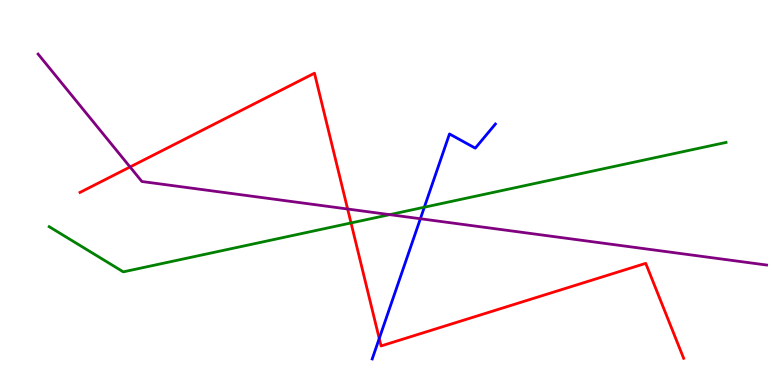[{'lines': ['blue', 'red'], 'intersections': [{'x': 4.89, 'y': 1.21}]}, {'lines': ['green', 'red'], 'intersections': [{'x': 4.53, 'y': 4.21}]}, {'lines': ['purple', 'red'], 'intersections': [{'x': 1.68, 'y': 5.66}, {'x': 4.49, 'y': 4.57}]}, {'lines': ['blue', 'green'], 'intersections': [{'x': 5.48, 'y': 4.62}]}, {'lines': ['blue', 'purple'], 'intersections': [{'x': 5.42, 'y': 4.32}]}, {'lines': ['green', 'purple'], 'intersections': [{'x': 5.03, 'y': 4.42}]}]